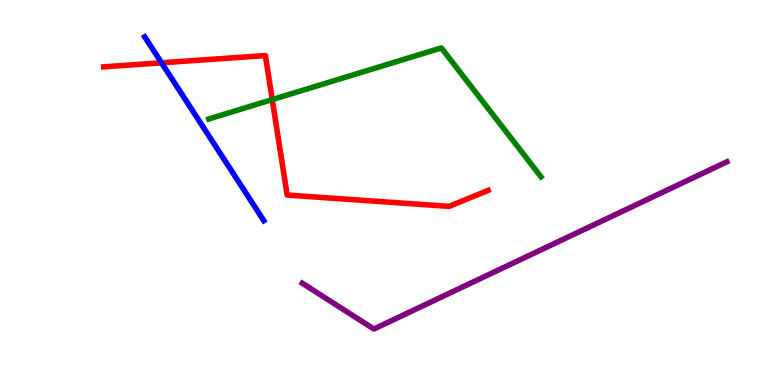[{'lines': ['blue', 'red'], 'intersections': [{'x': 2.08, 'y': 8.37}]}, {'lines': ['green', 'red'], 'intersections': [{'x': 3.51, 'y': 7.41}]}, {'lines': ['purple', 'red'], 'intersections': []}, {'lines': ['blue', 'green'], 'intersections': []}, {'lines': ['blue', 'purple'], 'intersections': []}, {'lines': ['green', 'purple'], 'intersections': []}]